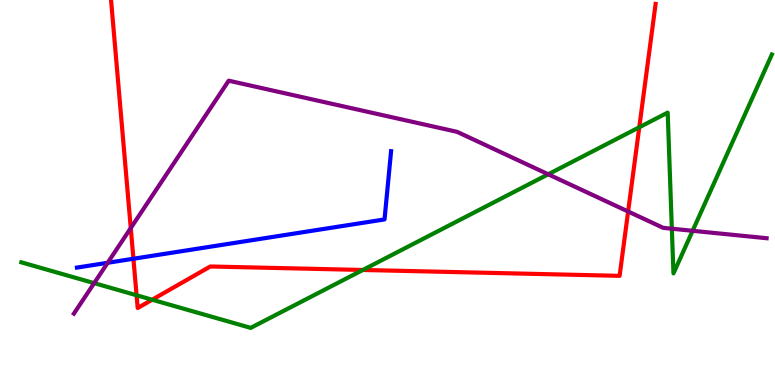[{'lines': ['blue', 'red'], 'intersections': [{'x': 1.72, 'y': 3.28}]}, {'lines': ['green', 'red'], 'intersections': [{'x': 1.76, 'y': 2.33}, {'x': 1.96, 'y': 2.22}, {'x': 4.68, 'y': 2.99}, {'x': 8.25, 'y': 6.69}]}, {'lines': ['purple', 'red'], 'intersections': [{'x': 1.69, 'y': 4.08}, {'x': 8.1, 'y': 4.51}]}, {'lines': ['blue', 'green'], 'intersections': []}, {'lines': ['blue', 'purple'], 'intersections': [{'x': 1.39, 'y': 3.17}]}, {'lines': ['green', 'purple'], 'intersections': [{'x': 1.21, 'y': 2.65}, {'x': 7.07, 'y': 5.47}, {'x': 8.67, 'y': 4.06}, {'x': 8.94, 'y': 4.01}]}]